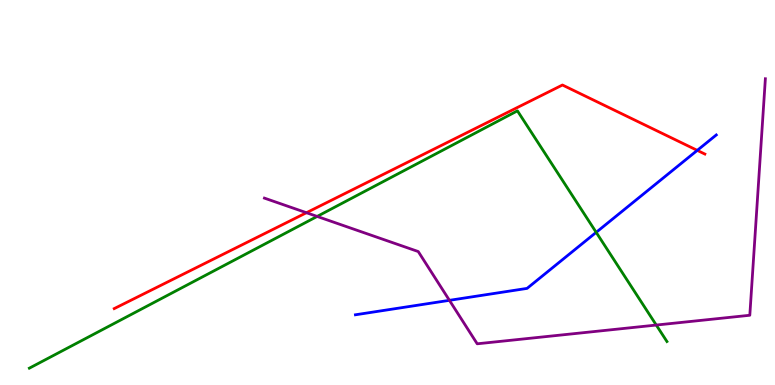[{'lines': ['blue', 'red'], 'intersections': [{'x': 9.0, 'y': 6.09}]}, {'lines': ['green', 'red'], 'intersections': []}, {'lines': ['purple', 'red'], 'intersections': [{'x': 3.95, 'y': 4.47}]}, {'lines': ['blue', 'green'], 'intersections': [{'x': 7.69, 'y': 3.97}]}, {'lines': ['blue', 'purple'], 'intersections': [{'x': 5.8, 'y': 2.2}]}, {'lines': ['green', 'purple'], 'intersections': [{'x': 4.09, 'y': 4.38}, {'x': 8.47, 'y': 1.56}]}]